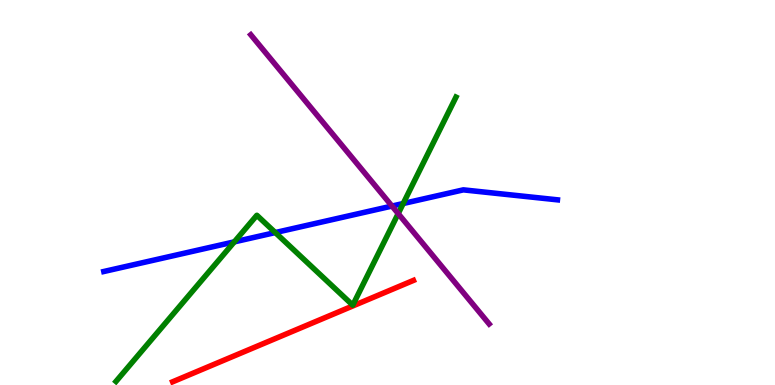[{'lines': ['blue', 'red'], 'intersections': []}, {'lines': ['green', 'red'], 'intersections': []}, {'lines': ['purple', 'red'], 'intersections': []}, {'lines': ['blue', 'green'], 'intersections': [{'x': 3.02, 'y': 3.72}, {'x': 3.55, 'y': 3.96}, {'x': 5.2, 'y': 4.71}]}, {'lines': ['blue', 'purple'], 'intersections': [{'x': 5.06, 'y': 4.65}]}, {'lines': ['green', 'purple'], 'intersections': [{'x': 5.14, 'y': 4.45}]}]